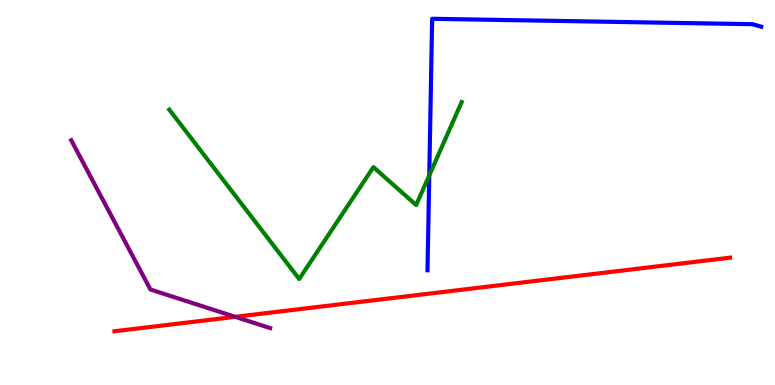[{'lines': ['blue', 'red'], 'intersections': []}, {'lines': ['green', 'red'], 'intersections': []}, {'lines': ['purple', 'red'], 'intersections': [{'x': 3.03, 'y': 1.77}]}, {'lines': ['blue', 'green'], 'intersections': [{'x': 5.54, 'y': 5.45}]}, {'lines': ['blue', 'purple'], 'intersections': []}, {'lines': ['green', 'purple'], 'intersections': []}]